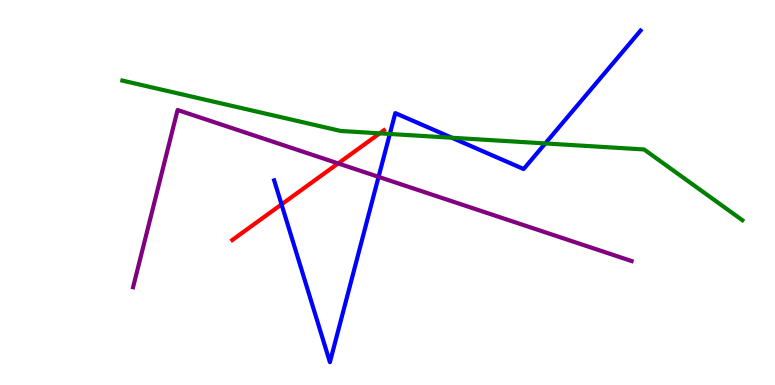[{'lines': ['blue', 'red'], 'intersections': [{'x': 3.63, 'y': 4.69}]}, {'lines': ['green', 'red'], 'intersections': [{'x': 4.9, 'y': 6.54}]}, {'lines': ['purple', 'red'], 'intersections': [{'x': 4.36, 'y': 5.76}]}, {'lines': ['blue', 'green'], 'intersections': [{'x': 5.03, 'y': 6.52}, {'x': 5.83, 'y': 6.42}, {'x': 7.04, 'y': 6.27}]}, {'lines': ['blue', 'purple'], 'intersections': [{'x': 4.88, 'y': 5.41}]}, {'lines': ['green', 'purple'], 'intersections': []}]